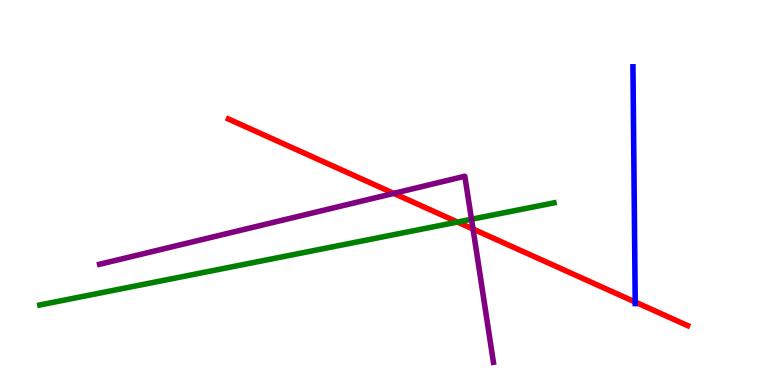[{'lines': ['blue', 'red'], 'intersections': [{'x': 8.2, 'y': 2.16}]}, {'lines': ['green', 'red'], 'intersections': [{'x': 5.9, 'y': 4.23}]}, {'lines': ['purple', 'red'], 'intersections': [{'x': 5.08, 'y': 4.98}, {'x': 6.1, 'y': 4.05}]}, {'lines': ['blue', 'green'], 'intersections': []}, {'lines': ['blue', 'purple'], 'intersections': []}, {'lines': ['green', 'purple'], 'intersections': [{'x': 6.08, 'y': 4.31}]}]